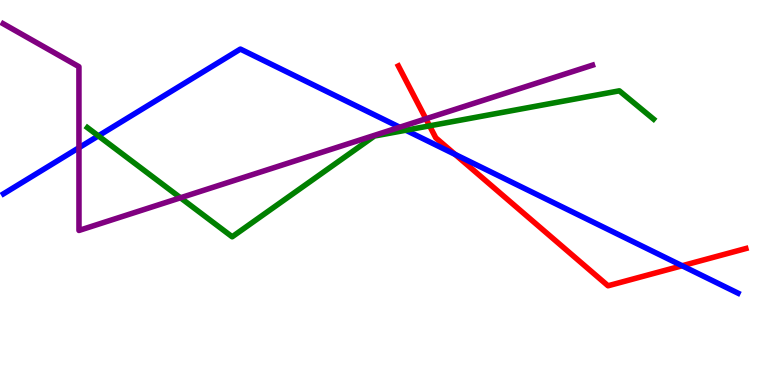[{'lines': ['blue', 'red'], 'intersections': [{'x': 5.87, 'y': 5.99}, {'x': 8.8, 'y': 3.1}]}, {'lines': ['green', 'red'], 'intersections': [{'x': 5.54, 'y': 6.73}]}, {'lines': ['purple', 'red'], 'intersections': [{'x': 5.5, 'y': 6.91}]}, {'lines': ['blue', 'green'], 'intersections': [{'x': 1.27, 'y': 6.47}, {'x': 5.24, 'y': 6.62}]}, {'lines': ['blue', 'purple'], 'intersections': [{'x': 1.02, 'y': 6.16}, {'x': 5.16, 'y': 6.7}]}, {'lines': ['green', 'purple'], 'intersections': [{'x': 2.33, 'y': 4.86}]}]